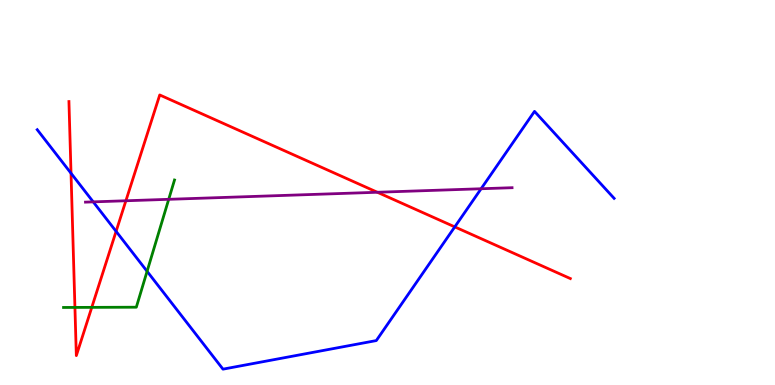[{'lines': ['blue', 'red'], 'intersections': [{'x': 0.916, 'y': 5.5}, {'x': 1.5, 'y': 3.99}, {'x': 5.87, 'y': 4.11}]}, {'lines': ['green', 'red'], 'intersections': [{'x': 0.967, 'y': 2.02}, {'x': 1.18, 'y': 2.02}]}, {'lines': ['purple', 'red'], 'intersections': [{'x': 1.62, 'y': 4.79}, {'x': 4.87, 'y': 5.01}]}, {'lines': ['blue', 'green'], 'intersections': [{'x': 1.9, 'y': 2.95}]}, {'lines': ['blue', 'purple'], 'intersections': [{'x': 1.2, 'y': 4.76}, {'x': 6.21, 'y': 5.1}]}, {'lines': ['green', 'purple'], 'intersections': [{'x': 2.18, 'y': 4.82}]}]